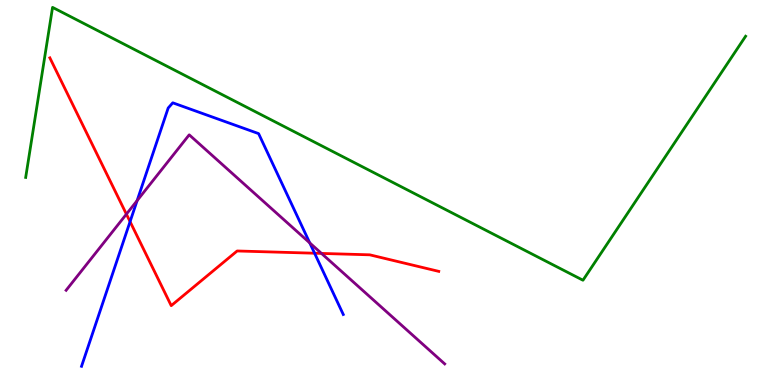[{'lines': ['blue', 'red'], 'intersections': [{'x': 1.68, 'y': 4.24}, {'x': 4.06, 'y': 3.42}]}, {'lines': ['green', 'red'], 'intersections': []}, {'lines': ['purple', 'red'], 'intersections': [{'x': 1.63, 'y': 4.44}, {'x': 4.15, 'y': 3.42}]}, {'lines': ['blue', 'green'], 'intersections': []}, {'lines': ['blue', 'purple'], 'intersections': [{'x': 1.77, 'y': 4.79}, {'x': 4.0, 'y': 3.69}]}, {'lines': ['green', 'purple'], 'intersections': []}]